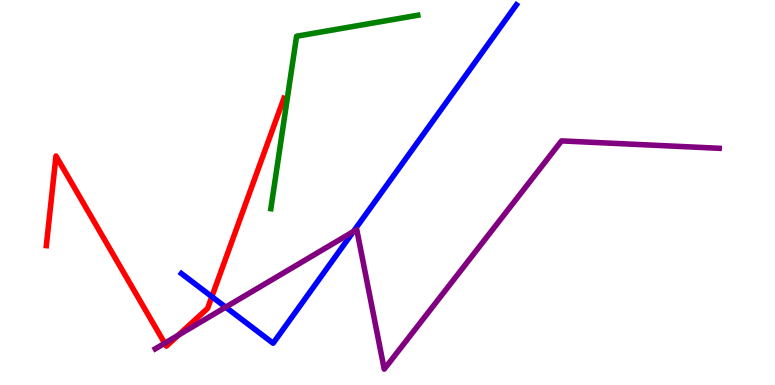[{'lines': ['blue', 'red'], 'intersections': [{'x': 2.73, 'y': 2.29}]}, {'lines': ['green', 'red'], 'intersections': []}, {'lines': ['purple', 'red'], 'intersections': [{'x': 2.13, 'y': 1.08}, {'x': 2.3, 'y': 1.29}]}, {'lines': ['blue', 'green'], 'intersections': []}, {'lines': ['blue', 'purple'], 'intersections': [{'x': 2.91, 'y': 2.02}, {'x': 4.56, 'y': 3.99}]}, {'lines': ['green', 'purple'], 'intersections': []}]